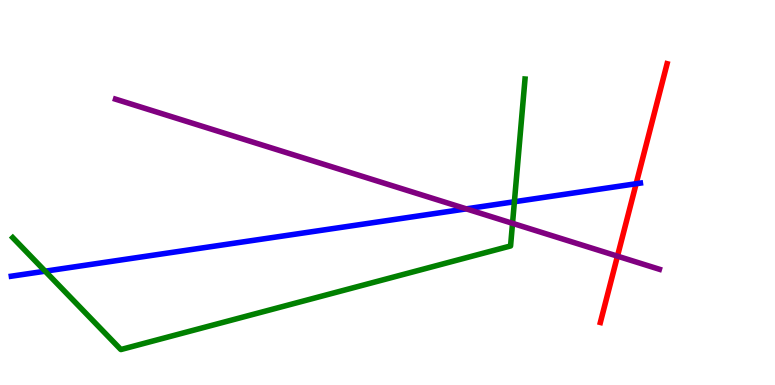[{'lines': ['blue', 'red'], 'intersections': [{'x': 8.21, 'y': 5.23}]}, {'lines': ['green', 'red'], 'intersections': []}, {'lines': ['purple', 'red'], 'intersections': [{'x': 7.97, 'y': 3.35}]}, {'lines': ['blue', 'green'], 'intersections': [{'x': 0.583, 'y': 2.96}, {'x': 6.64, 'y': 4.76}]}, {'lines': ['blue', 'purple'], 'intersections': [{'x': 6.02, 'y': 4.57}]}, {'lines': ['green', 'purple'], 'intersections': [{'x': 6.61, 'y': 4.2}]}]